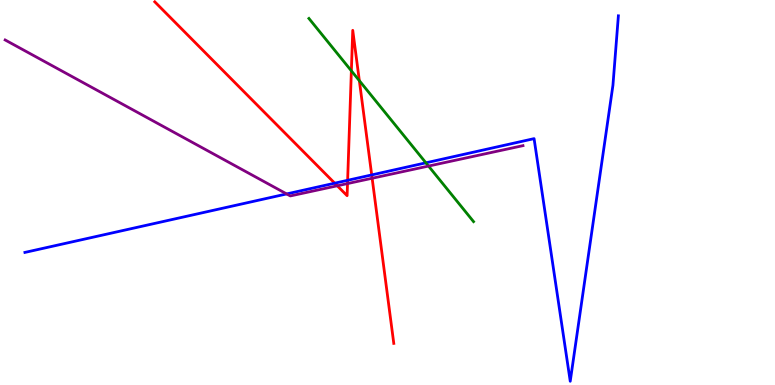[{'lines': ['blue', 'red'], 'intersections': [{'x': 4.32, 'y': 5.24}, {'x': 4.49, 'y': 5.32}, {'x': 4.8, 'y': 5.46}]}, {'lines': ['green', 'red'], 'intersections': [{'x': 4.53, 'y': 8.16}, {'x': 4.64, 'y': 7.9}]}, {'lines': ['purple', 'red'], 'intersections': [{'x': 4.35, 'y': 5.17}, {'x': 4.48, 'y': 5.23}, {'x': 4.8, 'y': 5.37}]}, {'lines': ['blue', 'green'], 'intersections': [{'x': 5.5, 'y': 5.77}]}, {'lines': ['blue', 'purple'], 'intersections': [{'x': 3.7, 'y': 4.96}]}, {'lines': ['green', 'purple'], 'intersections': [{'x': 5.53, 'y': 5.69}]}]